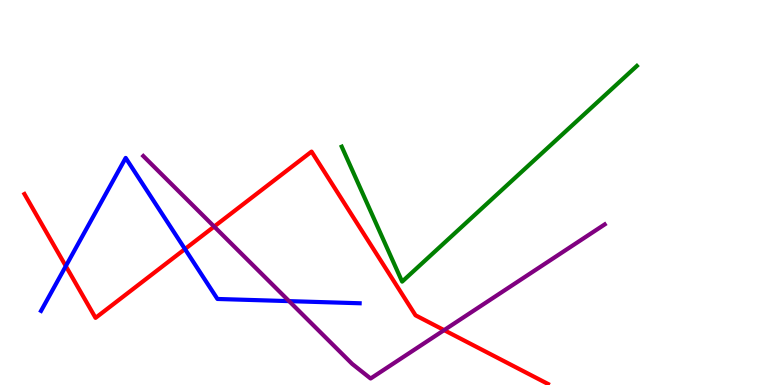[{'lines': ['blue', 'red'], 'intersections': [{'x': 0.849, 'y': 3.09}, {'x': 2.39, 'y': 3.53}]}, {'lines': ['green', 'red'], 'intersections': []}, {'lines': ['purple', 'red'], 'intersections': [{'x': 2.76, 'y': 4.12}, {'x': 5.73, 'y': 1.43}]}, {'lines': ['blue', 'green'], 'intersections': []}, {'lines': ['blue', 'purple'], 'intersections': [{'x': 3.73, 'y': 2.18}]}, {'lines': ['green', 'purple'], 'intersections': []}]